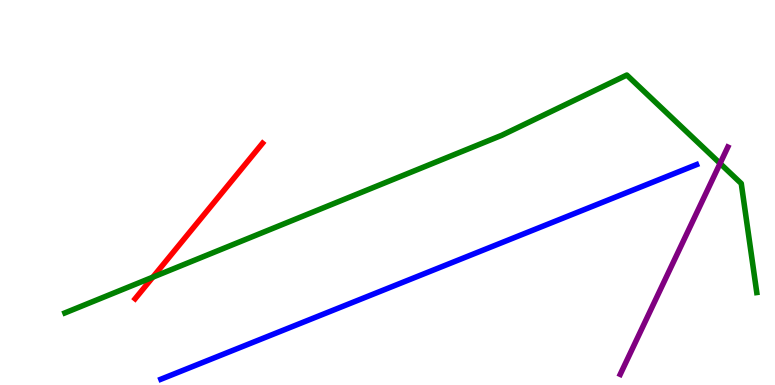[{'lines': ['blue', 'red'], 'intersections': []}, {'lines': ['green', 'red'], 'intersections': [{'x': 1.97, 'y': 2.8}]}, {'lines': ['purple', 'red'], 'intersections': []}, {'lines': ['blue', 'green'], 'intersections': []}, {'lines': ['blue', 'purple'], 'intersections': []}, {'lines': ['green', 'purple'], 'intersections': [{'x': 9.29, 'y': 5.75}]}]